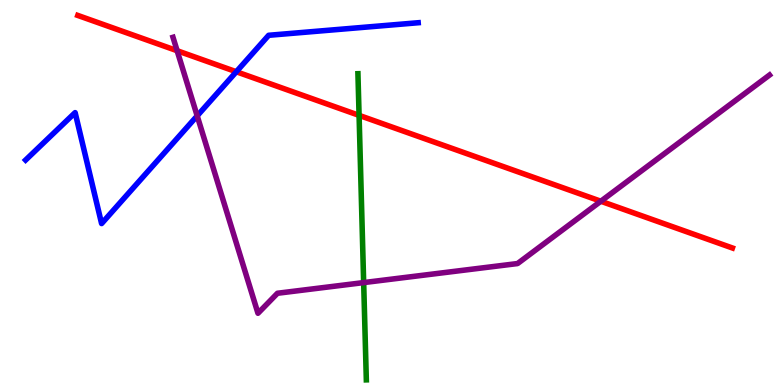[{'lines': ['blue', 'red'], 'intersections': [{'x': 3.05, 'y': 8.14}]}, {'lines': ['green', 'red'], 'intersections': [{'x': 4.63, 'y': 7.0}]}, {'lines': ['purple', 'red'], 'intersections': [{'x': 2.29, 'y': 8.68}, {'x': 7.75, 'y': 4.77}]}, {'lines': ['blue', 'green'], 'intersections': []}, {'lines': ['blue', 'purple'], 'intersections': [{'x': 2.54, 'y': 6.99}]}, {'lines': ['green', 'purple'], 'intersections': [{'x': 4.69, 'y': 2.66}]}]